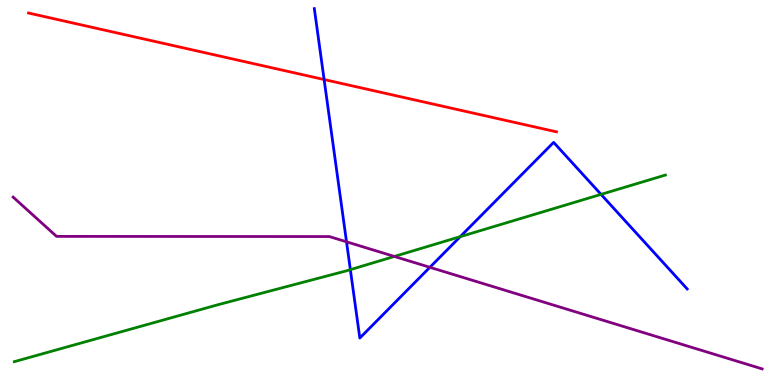[{'lines': ['blue', 'red'], 'intersections': [{'x': 4.18, 'y': 7.93}]}, {'lines': ['green', 'red'], 'intersections': []}, {'lines': ['purple', 'red'], 'intersections': []}, {'lines': ['blue', 'green'], 'intersections': [{'x': 4.52, 'y': 3.0}, {'x': 5.94, 'y': 3.85}, {'x': 7.76, 'y': 4.95}]}, {'lines': ['blue', 'purple'], 'intersections': [{'x': 4.47, 'y': 3.72}, {'x': 5.55, 'y': 3.06}]}, {'lines': ['green', 'purple'], 'intersections': [{'x': 5.09, 'y': 3.34}]}]